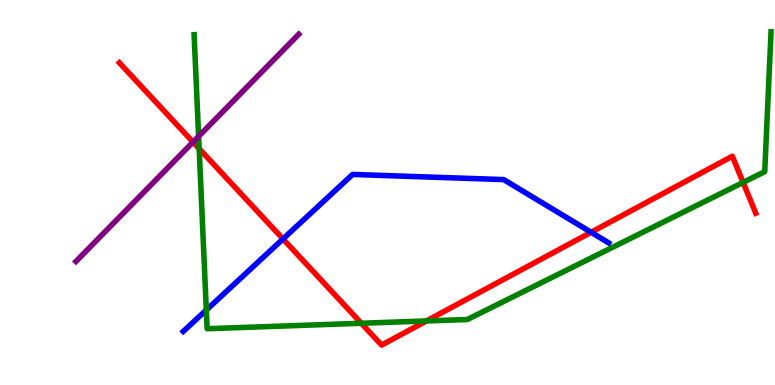[{'lines': ['blue', 'red'], 'intersections': [{'x': 3.65, 'y': 3.79}, {'x': 7.63, 'y': 3.97}]}, {'lines': ['green', 'red'], 'intersections': [{'x': 2.57, 'y': 6.14}, {'x': 4.66, 'y': 1.6}, {'x': 5.5, 'y': 1.66}, {'x': 9.59, 'y': 5.26}]}, {'lines': ['purple', 'red'], 'intersections': [{'x': 2.49, 'y': 6.31}]}, {'lines': ['blue', 'green'], 'intersections': [{'x': 2.66, 'y': 1.95}]}, {'lines': ['blue', 'purple'], 'intersections': []}, {'lines': ['green', 'purple'], 'intersections': [{'x': 2.56, 'y': 6.46}]}]